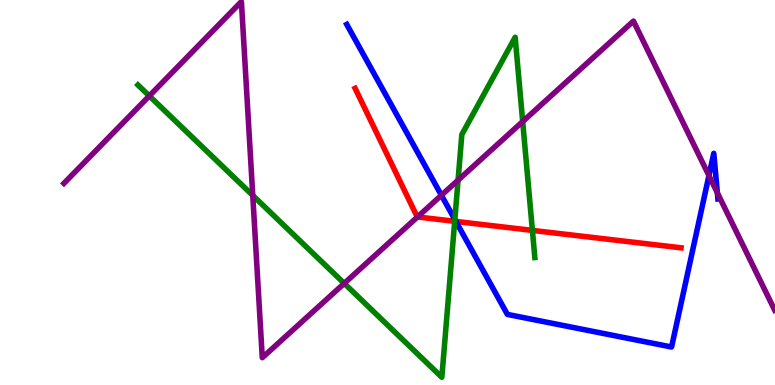[{'lines': ['blue', 'red'], 'intersections': [{'x': 5.88, 'y': 4.25}]}, {'lines': ['green', 'red'], 'intersections': [{'x': 5.87, 'y': 4.25}, {'x': 6.87, 'y': 4.02}]}, {'lines': ['purple', 'red'], 'intersections': [{'x': 5.39, 'y': 4.37}]}, {'lines': ['blue', 'green'], 'intersections': [{'x': 5.87, 'y': 4.3}]}, {'lines': ['blue', 'purple'], 'intersections': [{'x': 5.7, 'y': 4.93}, {'x': 9.15, 'y': 5.44}, {'x': 9.26, 'y': 4.99}]}, {'lines': ['green', 'purple'], 'intersections': [{'x': 1.93, 'y': 7.51}, {'x': 3.26, 'y': 4.92}, {'x': 4.44, 'y': 2.64}, {'x': 5.91, 'y': 5.32}, {'x': 6.74, 'y': 6.84}]}]